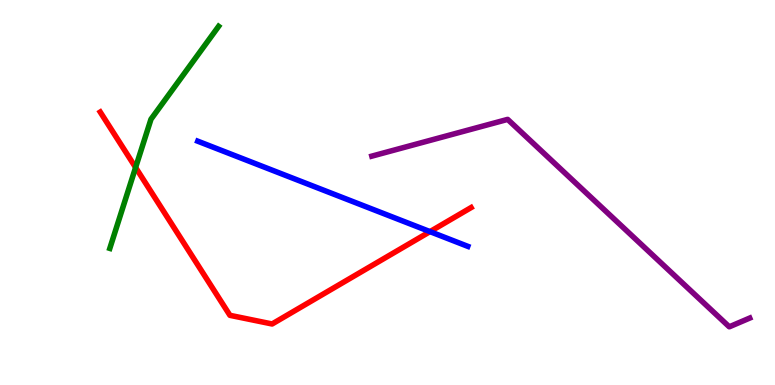[{'lines': ['blue', 'red'], 'intersections': [{'x': 5.55, 'y': 3.98}]}, {'lines': ['green', 'red'], 'intersections': [{'x': 1.75, 'y': 5.65}]}, {'lines': ['purple', 'red'], 'intersections': []}, {'lines': ['blue', 'green'], 'intersections': []}, {'lines': ['blue', 'purple'], 'intersections': []}, {'lines': ['green', 'purple'], 'intersections': []}]